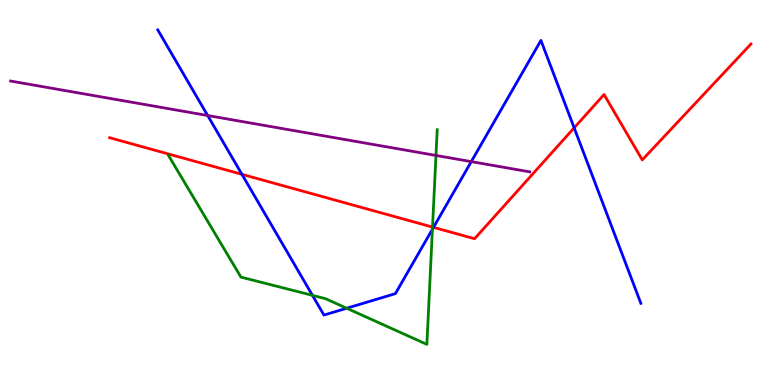[{'lines': ['blue', 'red'], 'intersections': [{'x': 3.12, 'y': 5.47}, {'x': 5.59, 'y': 4.09}, {'x': 7.41, 'y': 6.68}]}, {'lines': ['green', 'red'], 'intersections': [{'x': 5.58, 'y': 4.1}]}, {'lines': ['purple', 'red'], 'intersections': []}, {'lines': ['blue', 'green'], 'intersections': [{'x': 4.03, 'y': 2.33}, {'x': 4.47, 'y': 1.99}, {'x': 5.58, 'y': 4.05}]}, {'lines': ['blue', 'purple'], 'intersections': [{'x': 2.68, 'y': 7.0}, {'x': 6.08, 'y': 5.8}]}, {'lines': ['green', 'purple'], 'intersections': [{'x': 5.63, 'y': 5.96}]}]